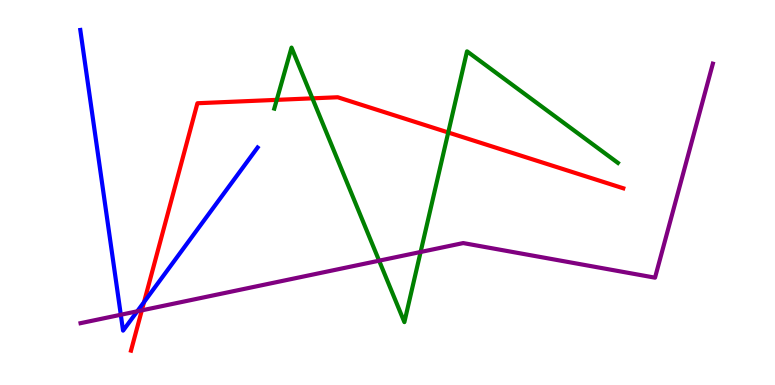[{'lines': ['blue', 'red'], 'intersections': [{'x': 1.86, 'y': 2.15}]}, {'lines': ['green', 'red'], 'intersections': [{'x': 3.57, 'y': 7.41}, {'x': 4.03, 'y': 7.45}, {'x': 5.78, 'y': 6.56}]}, {'lines': ['purple', 'red'], 'intersections': [{'x': 1.83, 'y': 1.94}]}, {'lines': ['blue', 'green'], 'intersections': []}, {'lines': ['blue', 'purple'], 'intersections': [{'x': 1.56, 'y': 1.82}, {'x': 1.77, 'y': 1.91}]}, {'lines': ['green', 'purple'], 'intersections': [{'x': 4.89, 'y': 3.23}, {'x': 5.43, 'y': 3.45}]}]